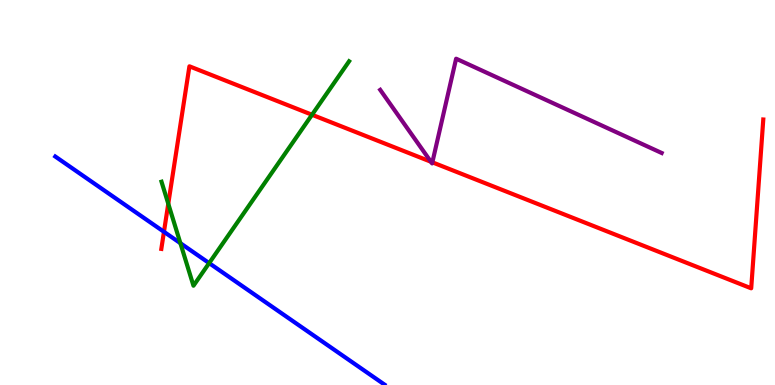[{'lines': ['blue', 'red'], 'intersections': [{'x': 2.12, 'y': 3.98}]}, {'lines': ['green', 'red'], 'intersections': [{'x': 2.17, 'y': 4.71}, {'x': 4.03, 'y': 7.02}]}, {'lines': ['purple', 'red'], 'intersections': [{'x': 5.56, 'y': 5.8}, {'x': 5.58, 'y': 5.78}]}, {'lines': ['blue', 'green'], 'intersections': [{'x': 2.33, 'y': 3.68}, {'x': 2.7, 'y': 3.17}]}, {'lines': ['blue', 'purple'], 'intersections': []}, {'lines': ['green', 'purple'], 'intersections': []}]